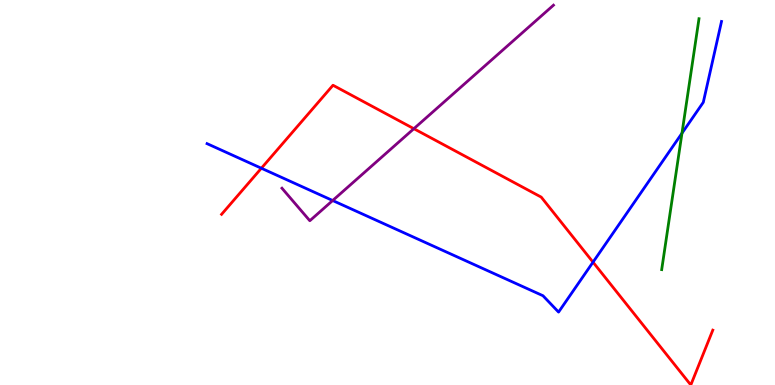[{'lines': ['blue', 'red'], 'intersections': [{'x': 3.37, 'y': 5.63}, {'x': 7.65, 'y': 3.19}]}, {'lines': ['green', 'red'], 'intersections': []}, {'lines': ['purple', 'red'], 'intersections': [{'x': 5.34, 'y': 6.66}]}, {'lines': ['blue', 'green'], 'intersections': [{'x': 8.8, 'y': 6.54}]}, {'lines': ['blue', 'purple'], 'intersections': [{'x': 4.29, 'y': 4.79}]}, {'lines': ['green', 'purple'], 'intersections': []}]